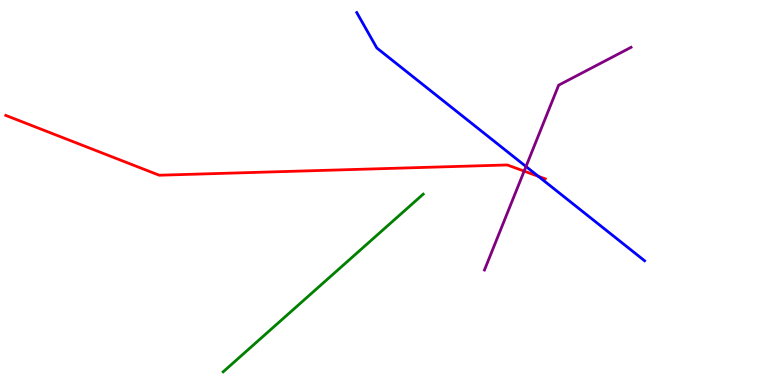[{'lines': ['blue', 'red'], 'intersections': [{'x': 6.95, 'y': 5.42}]}, {'lines': ['green', 'red'], 'intersections': []}, {'lines': ['purple', 'red'], 'intersections': [{'x': 6.76, 'y': 5.56}]}, {'lines': ['blue', 'green'], 'intersections': []}, {'lines': ['blue', 'purple'], 'intersections': [{'x': 6.79, 'y': 5.67}]}, {'lines': ['green', 'purple'], 'intersections': []}]